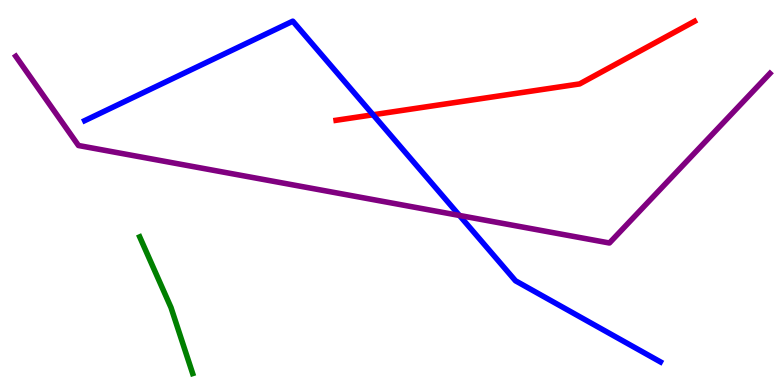[{'lines': ['blue', 'red'], 'intersections': [{'x': 4.81, 'y': 7.02}]}, {'lines': ['green', 'red'], 'intersections': []}, {'lines': ['purple', 'red'], 'intersections': []}, {'lines': ['blue', 'green'], 'intersections': []}, {'lines': ['blue', 'purple'], 'intersections': [{'x': 5.93, 'y': 4.4}]}, {'lines': ['green', 'purple'], 'intersections': []}]